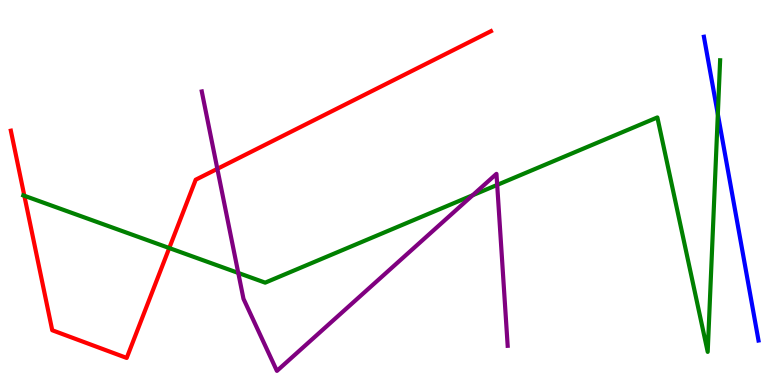[{'lines': ['blue', 'red'], 'intersections': []}, {'lines': ['green', 'red'], 'intersections': [{'x': 0.314, 'y': 4.92}, {'x': 2.18, 'y': 3.56}]}, {'lines': ['purple', 'red'], 'intersections': [{'x': 2.8, 'y': 5.61}]}, {'lines': ['blue', 'green'], 'intersections': [{'x': 9.26, 'y': 7.03}]}, {'lines': ['blue', 'purple'], 'intersections': []}, {'lines': ['green', 'purple'], 'intersections': [{'x': 3.07, 'y': 2.91}, {'x': 6.1, 'y': 4.93}, {'x': 6.42, 'y': 5.2}]}]